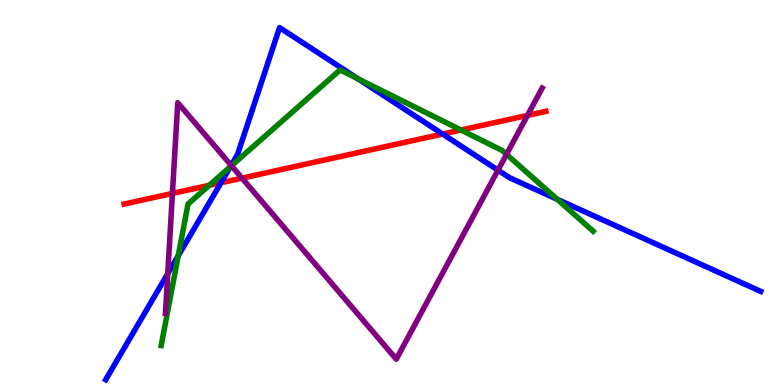[{'lines': ['blue', 'red'], 'intersections': [{'x': 2.85, 'y': 5.25}, {'x': 5.71, 'y': 6.52}]}, {'lines': ['green', 'red'], 'intersections': [{'x': 2.7, 'y': 5.19}, {'x': 5.95, 'y': 6.62}]}, {'lines': ['purple', 'red'], 'intersections': [{'x': 2.22, 'y': 4.98}, {'x': 3.12, 'y': 5.37}, {'x': 6.81, 'y': 7.0}]}, {'lines': ['blue', 'green'], 'intersections': [{'x': 2.3, 'y': 3.36}, {'x': 2.97, 'y': 5.67}, {'x': 4.62, 'y': 7.95}, {'x': 7.19, 'y': 4.82}]}, {'lines': ['blue', 'purple'], 'intersections': [{'x': 2.16, 'y': 2.89}, {'x': 2.98, 'y': 5.7}, {'x': 6.43, 'y': 5.58}]}, {'lines': ['green', 'purple'], 'intersections': [{'x': 2.99, 'y': 5.69}, {'x': 6.54, 'y': 5.99}]}]